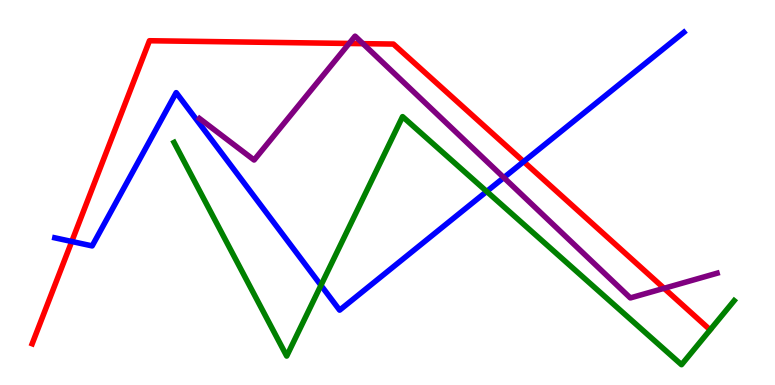[{'lines': ['blue', 'red'], 'intersections': [{'x': 0.926, 'y': 3.73}, {'x': 6.76, 'y': 5.8}]}, {'lines': ['green', 'red'], 'intersections': []}, {'lines': ['purple', 'red'], 'intersections': [{'x': 4.5, 'y': 8.87}, {'x': 4.68, 'y': 8.87}, {'x': 8.57, 'y': 2.51}]}, {'lines': ['blue', 'green'], 'intersections': [{'x': 4.14, 'y': 2.59}, {'x': 6.28, 'y': 5.03}]}, {'lines': ['blue', 'purple'], 'intersections': [{'x': 6.5, 'y': 5.39}]}, {'lines': ['green', 'purple'], 'intersections': []}]